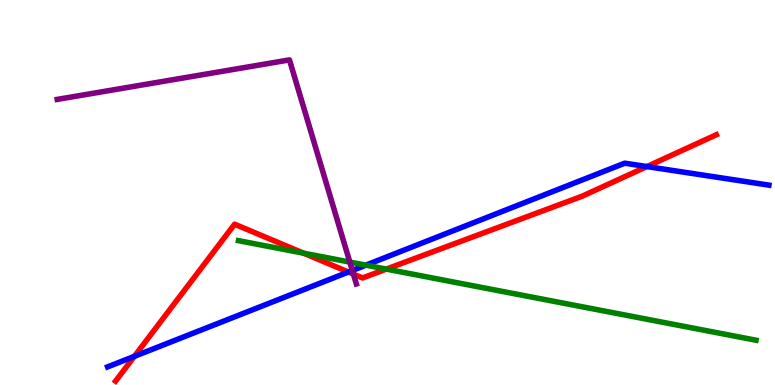[{'lines': ['blue', 'red'], 'intersections': [{'x': 1.73, 'y': 0.744}, {'x': 4.5, 'y': 2.93}, {'x': 8.35, 'y': 5.67}]}, {'lines': ['green', 'red'], 'intersections': [{'x': 3.92, 'y': 3.42}, {'x': 4.98, 'y': 3.01}]}, {'lines': ['purple', 'red'], 'intersections': [{'x': 4.56, 'y': 2.88}]}, {'lines': ['blue', 'green'], 'intersections': [{'x': 4.72, 'y': 3.11}]}, {'lines': ['blue', 'purple'], 'intersections': [{'x': 4.55, 'y': 2.97}]}, {'lines': ['green', 'purple'], 'intersections': [{'x': 4.51, 'y': 3.19}]}]